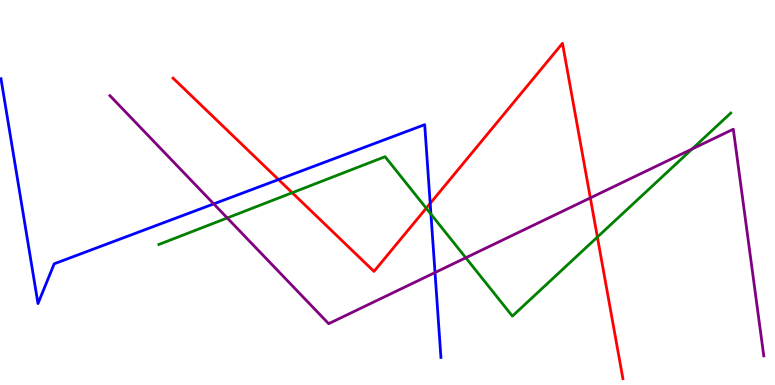[{'lines': ['blue', 'red'], 'intersections': [{'x': 3.59, 'y': 5.34}, {'x': 5.55, 'y': 4.72}]}, {'lines': ['green', 'red'], 'intersections': [{'x': 3.77, 'y': 4.99}, {'x': 5.5, 'y': 4.59}, {'x': 7.71, 'y': 3.84}]}, {'lines': ['purple', 'red'], 'intersections': [{'x': 7.62, 'y': 4.86}]}, {'lines': ['blue', 'green'], 'intersections': [{'x': 5.56, 'y': 4.44}]}, {'lines': ['blue', 'purple'], 'intersections': [{'x': 2.76, 'y': 4.7}, {'x': 5.61, 'y': 2.92}]}, {'lines': ['green', 'purple'], 'intersections': [{'x': 2.93, 'y': 4.34}, {'x': 6.01, 'y': 3.3}, {'x': 8.93, 'y': 6.13}]}]